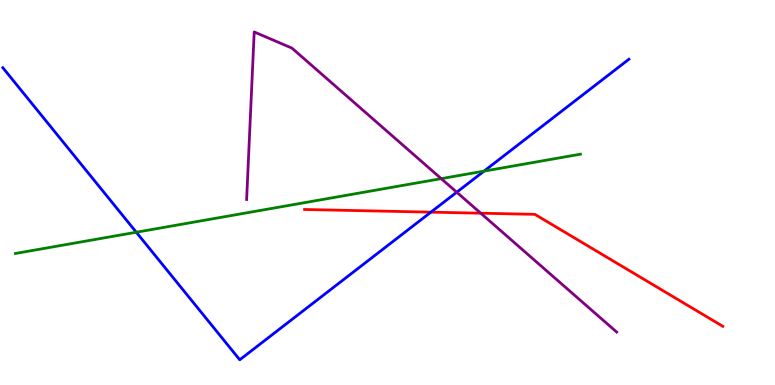[{'lines': ['blue', 'red'], 'intersections': [{'x': 5.56, 'y': 4.49}]}, {'lines': ['green', 'red'], 'intersections': []}, {'lines': ['purple', 'red'], 'intersections': [{'x': 6.2, 'y': 4.46}]}, {'lines': ['blue', 'green'], 'intersections': [{'x': 1.76, 'y': 3.97}, {'x': 6.25, 'y': 5.56}]}, {'lines': ['blue', 'purple'], 'intersections': [{'x': 5.89, 'y': 5.01}]}, {'lines': ['green', 'purple'], 'intersections': [{'x': 5.69, 'y': 5.36}]}]